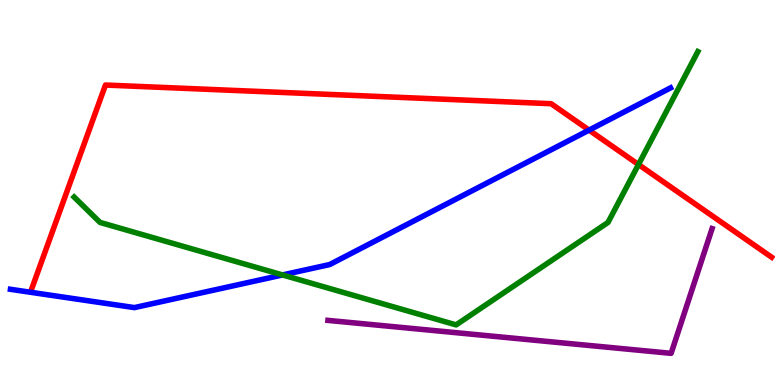[{'lines': ['blue', 'red'], 'intersections': [{'x': 7.6, 'y': 6.62}]}, {'lines': ['green', 'red'], 'intersections': [{'x': 8.24, 'y': 5.73}]}, {'lines': ['purple', 'red'], 'intersections': []}, {'lines': ['blue', 'green'], 'intersections': [{'x': 3.65, 'y': 2.86}]}, {'lines': ['blue', 'purple'], 'intersections': []}, {'lines': ['green', 'purple'], 'intersections': []}]